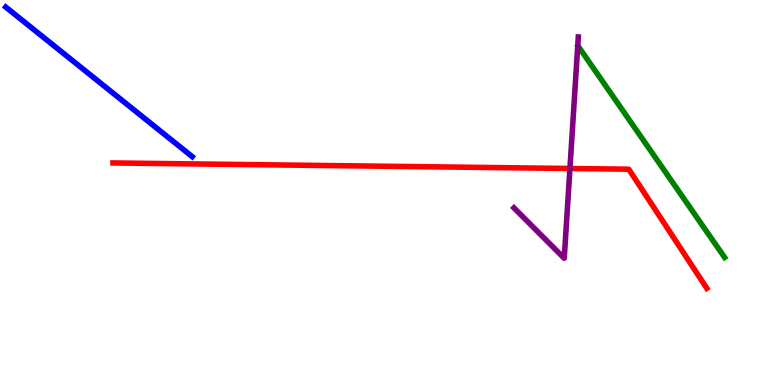[{'lines': ['blue', 'red'], 'intersections': []}, {'lines': ['green', 'red'], 'intersections': []}, {'lines': ['purple', 'red'], 'intersections': [{'x': 7.35, 'y': 5.62}]}, {'lines': ['blue', 'green'], 'intersections': []}, {'lines': ['blue', 'purple'], 'intersections': []}, {'lines': ['green', 'purple'], 'intersections': []}]